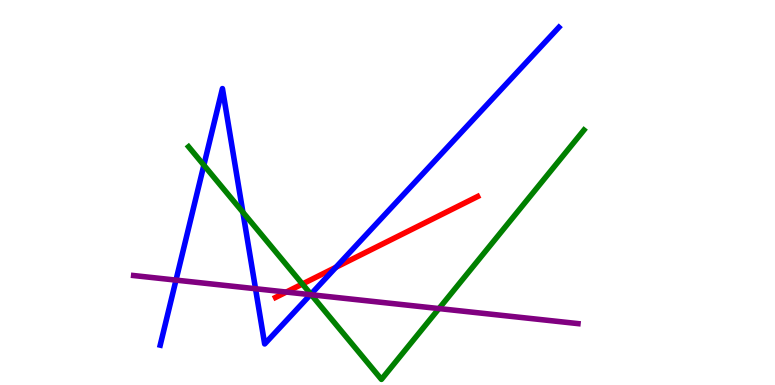[{'lines': ['blue', 'red'], 'intersections': [{'x': 4.33, 'y': 3.06}]}, {'lines': ['green', 'red'], 'intersections': [{'x': 3.9, 'y': 2.62}]}, {'lines': ['purple', 'red'], 'intersections': [{'x': 3.69, 'y': 2.41}]}, {'lines': ['blue', 'green'], 'intersections': [{'x': 2.63, 'y': 5.71}, {'x': 3.13, 'y': 4.49}, {'x': 4.01, 'y': 2.36}]}, {'lines': ['blue', 'purple'], 'intersections': [{'x': 2.27, 'y': 2.72}, {'x': 3.3, 'y': 2.5}, {'x': 4.01, 'y': 2.35}]}, {'lines': ['green', 'purple'], 'intersections': [{'x': 4.02, 'y': 2.34}, {'x': 5.66, 'y': 1.99}]}]